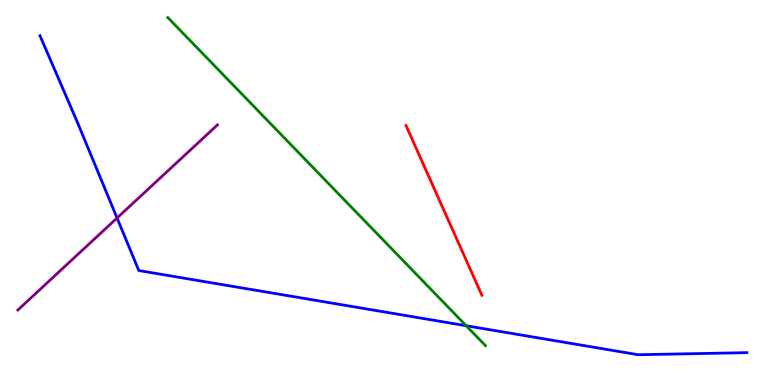[{'lines': ['blue', 'red'], 'intersections': []}, {'lines': ['green', 'red'], 'intersections': []}, {'lines': ['purple', 'red'], 'intersections': []}, {'lines': ['blue', 'green'], 'intersections': [{'x': 6.02, 'y': 1.54}]}, {'lines': ['blue', 'purple'], 'intersections': [{'x': 1.51, 'y': 4.34}]}, {'lines': ['green', 'purple'], 'intersections': []}]